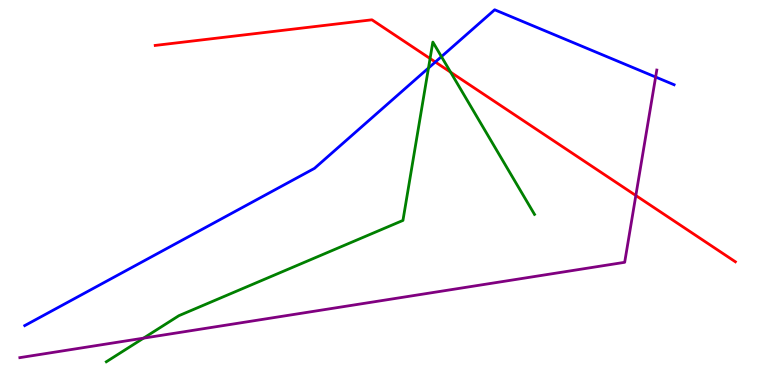[{'lines': ['blue', 'red'], 'intersections': [{'x': 5.62, 'y': 8.39}]}, {'lines': ['green', 'red'], 'intersections': [{'x': 5.55, 'y': 8.48}, {'x': 5.81, 'y': 8.12}]}, {'lines': ['purple', 'red'], 'intersections': [{'x': 8.2, 'y': 4.92}]}, {'lines': ['blue', 'green'], 'intersections': [{'x': 5.53, 'y': 8.23}, {'x': 5.7, 'y': 8.53}]}, {'lines': ['blue', 'purple'], 'intersections': [{'x': 8.46, 'y': 8.0}]}, {'lines': ['green', 'purple'], 'intersections': [{'x': 1.85, 'y': 1.22}]}]